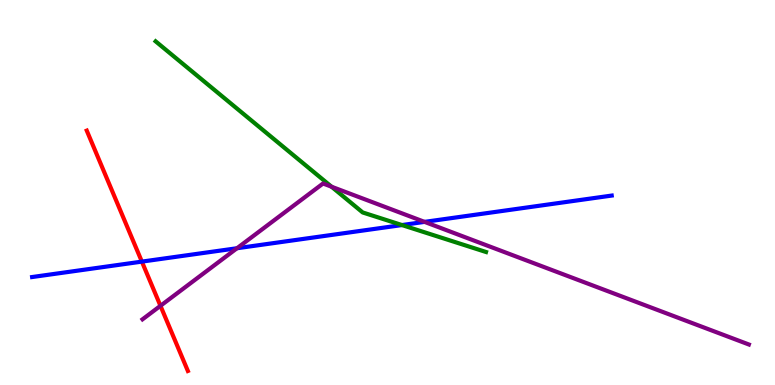[{'lines': ['blue', 'red'], 'intersections': [{'x': 1.83, 'y': 3.2}]}, {'lines': ['green', 'red'], 'intersections': []}, {'lines': ['purple', 'red'], 'intersections': [{'x': 2.07, 'y': 2.06}]}, {'lines': ['blue', 'green'], 'intersections': [{'x': 5.19, 'y': 4.15}]}, {'lines': ['blue', 'purple'], 'intersections': [{'x': 3.06, 'y': 3.55}, {'x': 5.48, 'y': 4.24}]}, {'lines': ['green', 'purple'], 'intersections': [{'x': 4.28, 'y': 5.15}]}]